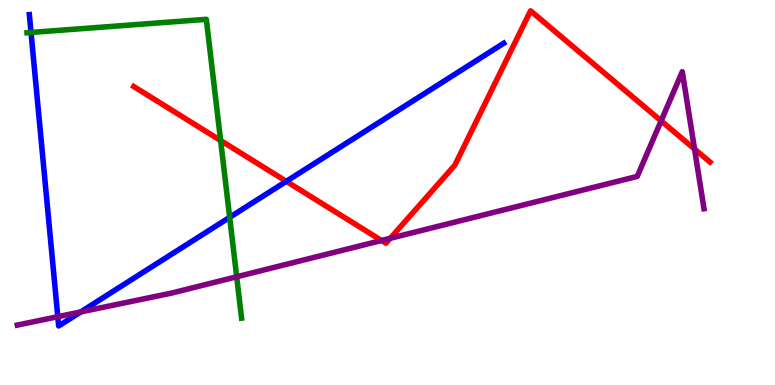[{'lines': ['blue', 'red'], 'intersections': [{'x': 3.69, 'y': 5.29}]}, {'lines': ['green', 'red'], 'intersections': [{'x': 2.85, 'y': 6.35}]}, {'lines': ['purple', 'red'], 'intersections': [{'x': 4.92, 'y': 3.75}, {'x': 5.04, 'y': 3.81}, {'x': 8.53, 'y': 6.86}, {'x': 8.96, 'y': 6.13}]}, {'lines': ['blue', 'green'], 'intersections': [{'x': 0.4, 'y': 9.16}, {'x': 2.96, 'y': 4.36}]}, {'lines': ['blue', 'purple'], 'intersections': [{'x': 0.746, 'y': 1.77}, {'x': 1.04, 'y': 1.9}]}, {'lines': ['green', 'purple'], 'intersections': [{'x': 3.05, 'y': 2.81}]}]